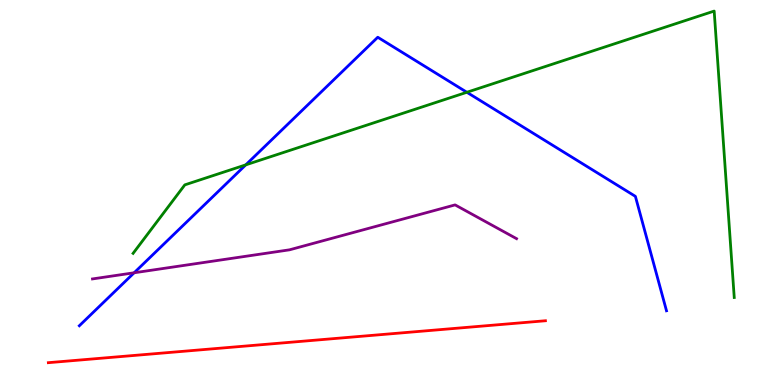[{'lines': ['blue', 'red'], 'intersections': []}, {'lines': ['green', 'red'], 'intersections': []}, {'lines': ['purple', 'red'], 'intersections': []}, {'lines': ['blue', 'green'], 'intersections': [{'x': 3.17, 'y': 5.72}, {'x': 6.02, 'y': 7.6}]}, {'lines': ['blue', 'purple'], 'intersections': [{'x': 1.73, 'y': 2.91}]}, {'lines': ['green', 'purple'], 'intersections': []}]